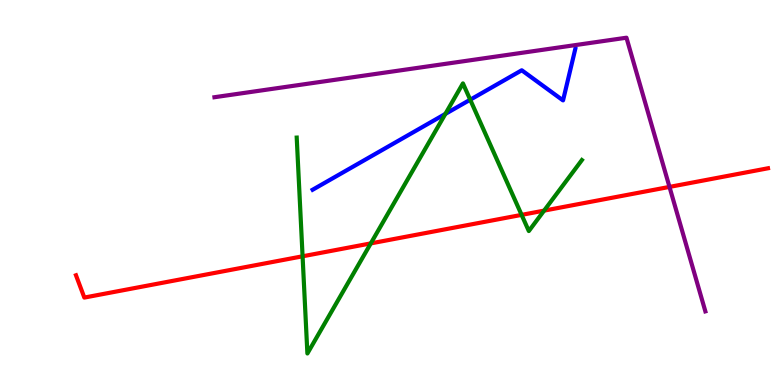[{'lines': ['blue', 'red'], 'intersections': []}, {'lines': ['green', 'red'], 'intersections': [{'x': 3.9, 'y': 3.34}, {'x': 4.78, 'y': 3.68}, {'x': 6.73, 'y': 4.42}, {'x': 7.02, 'y': 4.53}]}, {'lines': ['purple', 'red'], 'intersections': [{'x': 8.64, 'y': 5.15}]}, {'lines': ['blue', 'green'], 'intersections': [{'x': 5.75, 'y': 7.04}, {'x': 6.07, 'y': 7.41}]}, {'lines': ['blue', 'purple'], 'intersections': []}, {'lines': ['green', 'purple'], 'intersections': []}]